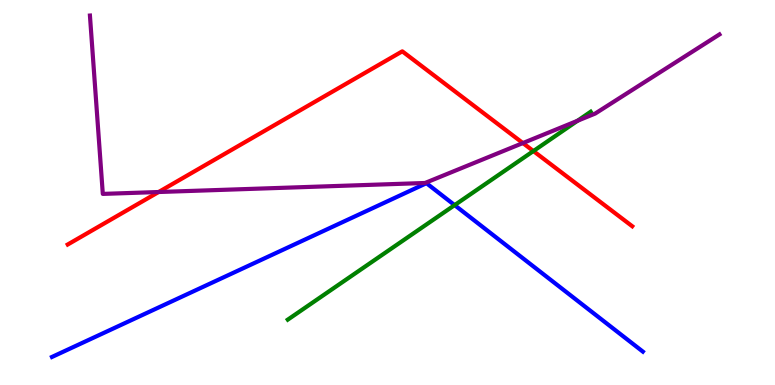[{'lines': ['blue', 'red'], 'intersections': []}, {'lines': ['green', 'red'], 'intersections': [{'x': 6.88, 'y': 6.08}]}, {'lines': ['purple', 'red'], 'intersections': [{'x': 2.05, 'y': 5.01}, {'x': 6.75, 'y': 6.28}]}, {'lines': ['blue', 'green'], 'intersections': [{'x': 5.87, 'y': 4.67}]}, {'lines': ['blue', 'purple'], 'intersections': []}, {'lines': ['green', 'purple'], 'intersections': [{'x': 7.45, 'y': 6.86}]}]